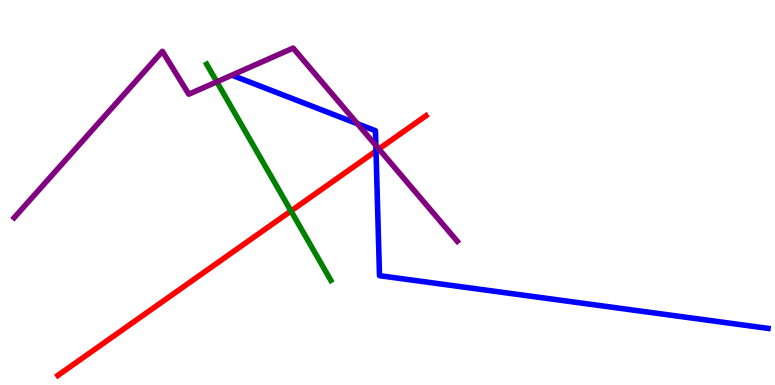[{'lines': ['blue', 'red'], 'intersections': [{'x': 4.85, 'y': 6.08}]}, {'lines': ['green', 'red'], 'intersections': [{'x': 3.75, 'y': 4.52}]}, {'lines': ['purple', 'red'], 'intersections': [{'x': 4.89, 'y': 6.13}]}, {'lines': ['blue', 'green'], 'intersections': []}, {'lines': ['blue', 'purple'], 'intersections': [{'x': 4.61, 'y': 6.79}, {'x': 4.85, 'y': 6.22}]}, {'lines': ['green', 'purple'], 'intersections': [{'x': 2.8, 'y': 7.87}]}]